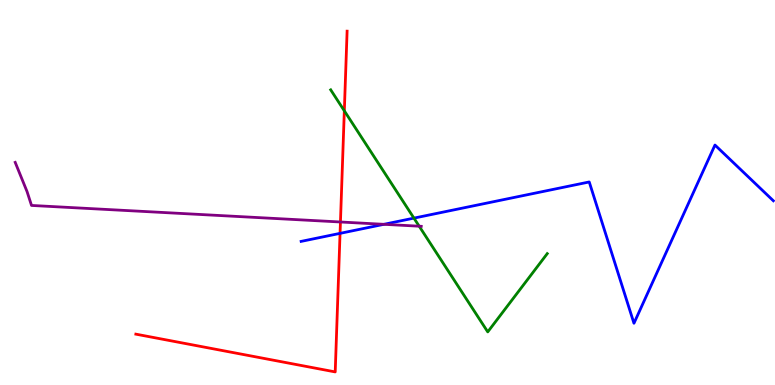[{'lines': ['blue', 'red'], 'intersections': [{'x': 4.39, 'y': 3.94}]}, {'lines': ['green', 'red'], 'intersections': [{'x': 4.44, 'y': 7.12}]}, {'lines': ['purple', 'red'], 'intersections': [{'x': 4.39, 'y': 4.23}]}, {'lines': ['blue', 'green'], 'intersections': [{'x': 5.34, 'y': 4.33}]}, {'lines': ['blue', 'purple'], 'intersections': [{'x': 4.95, 'y': 4.17}]}, {'lines': ['green', 'purple'], 'intersections': [{'x': 5.41, 'y': 4.12}]}]